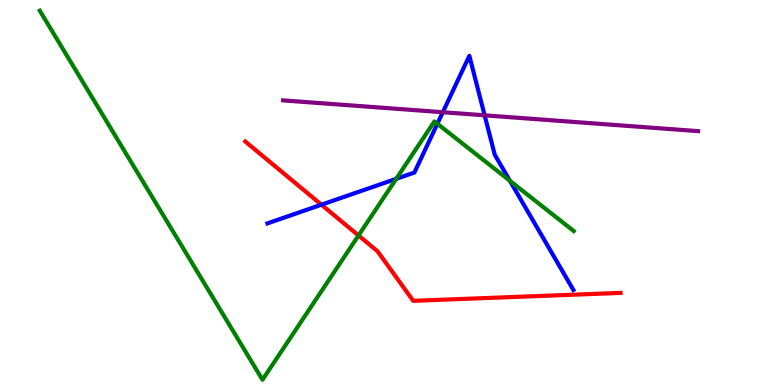[{'lines': ['blue', 'red'], 'intersections': [{'x': 4.15, 'y': 4.68}]}, {'lines': ['green', 'red'], 'intersections': [{'x': 4.63, 'y': 3.88}]}, {'lines': ['purple', 'red'], 'intersections': []}, {'lines': ['blue', 'green'], 'intersections': [{'x': 5.11, 'y': 5.35}, {'x': 5.64, 'y': 6.79}, {'x': 6.58, 'y': 5.3}]}, {'lines': ['blue', 'purple'], 'intersections': [{'x': 5.71, 'y': 7.09}, {'x': 6.25, 'y': 7.0}]}, {'lines': ['green', 'purple'], 'intersections': []}]